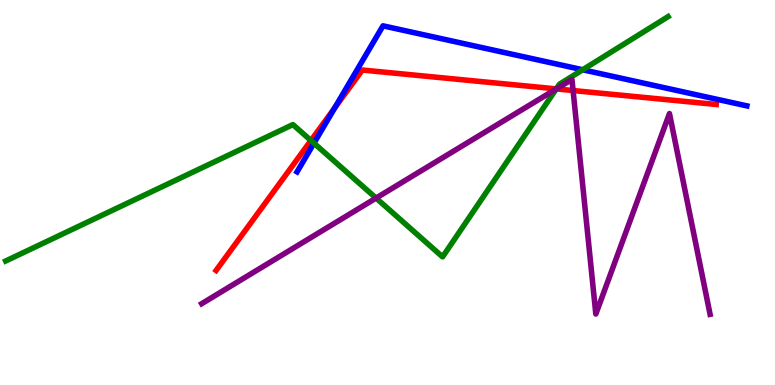[{'lines': ['blue', 'red'], 'intersections': [{'x': 4.32, 'y': 7.2}]}, {'lines': ['green', 'red'], 'intersections': [{'x': 4.01, 'y': 6.35}, {'x': 7.18, 'y': 7.69}]}, {'lines': ['purple', 'red'], 'intersections': [{'x': 7.18, 'y': 7.69}, {'x': 7.39, 'y': 7.65}]}, {'lines': ['blue', 'green'], 'intersections': [{'x': 4.05, 'y': 6.28}, {'x': 7.52, 'y': 8.19}]}, {'lines': ['blue', 'purple'], 'intersections': []}, {'lines': ['green', 'purple'], 'intersections': [{'x': 4.85, 'y': 4.86}, {'x': 7.18, 'y': 7.69}]}]